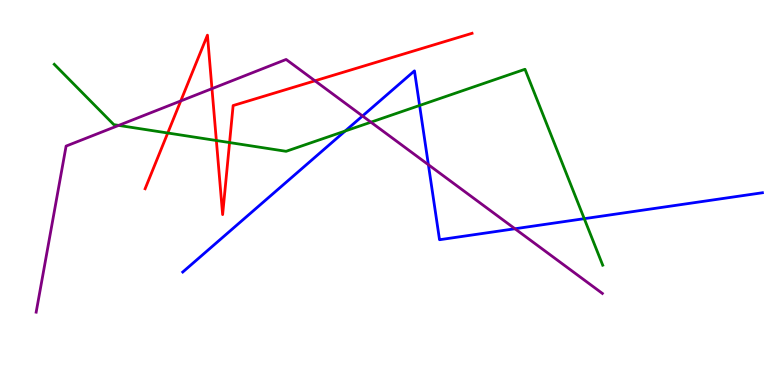[{'lines': ['blue', 'red'], 'intersections': []}, {'lines': ['green', 'red'], 'intersections': [{'x': 2.16, 'y': 6.55}, {'x': 2.79, 'y': 6.35}, {'x': 2.96, 'y': 6.3}]}, {'lines': ['purple', 'red'], 'intersections': [{'x': 2.33, 'y': 7.38}, {'x': 2.74, 'y': 7.7}, {'x': 4.06, 'y': 7.9}]}, {'lines': ['blue', 'green'], 'intersections': [{'x': 4.45, 'y': 6.6}, {'x': 5.41, 'y': 7.26}, {'x': 7.54, 'y': 4.32}]}, {'lines': ['blue', 'purple'], 'intersections': [{'x': 4.68, 'y': 6.99}, {'x': 5.53, 'y': 5.72}, {'x': 6.64, 'y': 4.06}]}, {'lines': ['green', 'purple'], 'intersections': [{'x': 1.53, 'y': 6.74}, {'x': 4.79, 'y': 6.83}]}]